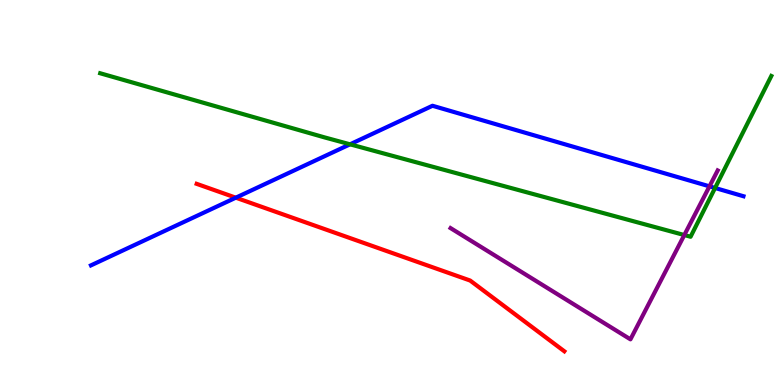[{'lines': ['blue', 'red'], 'intersections': [{'x': 3.04, 'y': 4.87}]}, {'lines': ['green', 'red'], 'intersections': []}, {'lines': ['purple', 'red'], 'intersections': []}, {'lines': ['blue', 'green'], 'intersections': [{'x': 4.52, 'y': 6.25}, {'x': 9.23, 'y': 5.12}]}, {'lines': ['blue', 'purple'], 'intersections': [{'x': 9.15, 'y': 5.16}]}, {'lines': ['green', 'purple'], 'intersections': [{'x': 8.83, 'y': 3.89}]}]